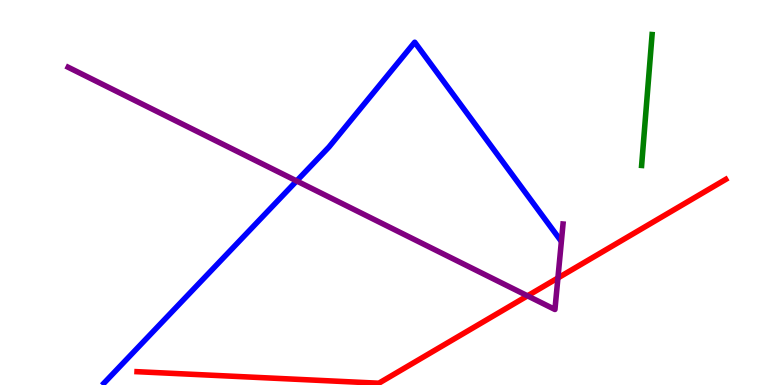[{'lines': ['blue', 'red'], 'intersections': []}, {'lines': ['green', 'red'], 'intersections': []}, {'lines': ['purple', 'red'], 'intersections': [{'x': 6.81, 'y': 2.32}, {'x': 7.2, 'y': 2.78}]}, {'lines': ['blue', 'green'], 'intersections': []}, {'lines': ['blue', 'purple'], 'intersections': [{'x': 3.83, 'y': 5.3}]}, {'lines': ['green', 'purple'], 'intersections': []}]